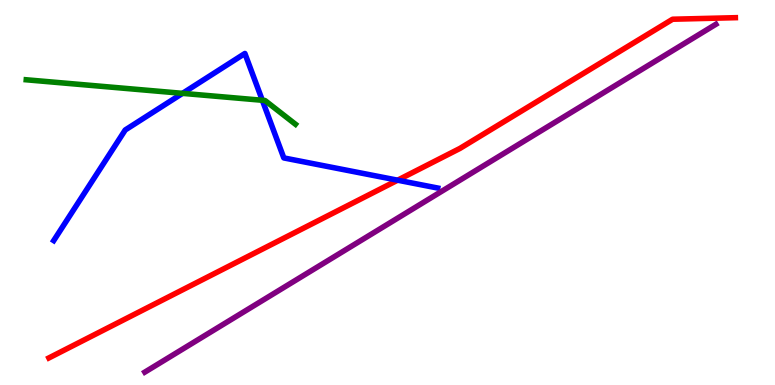[{'lines': ['blue', 'red'], 'intersections': [{'x': 5.13, 'y': 5.32}]}, {'lines': ['green', 'red'], 'intersections': []}, {'lines': ['purple', 'red'], 'intersections': []}, {'lines': ['blue', 'green'], 'intersections': [{'x': 2.36, 'y': 7.58}, {'x': 3.38, 'y': 7.4}]}, {'lines': ['blue', 'purple'], 'intersections': []}, {'lines': ['green', 'purple'], 'intersections': []}]